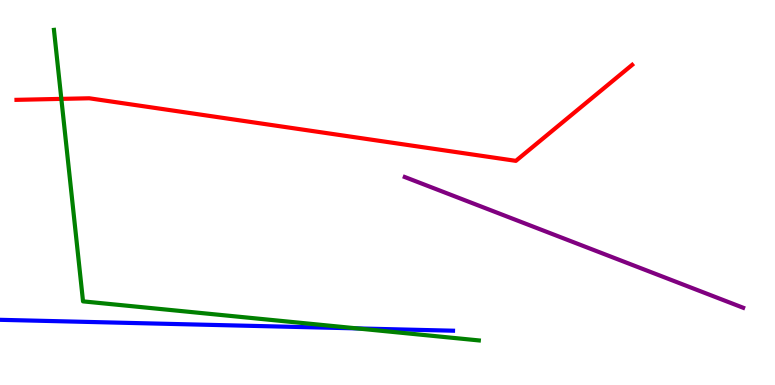[{'lines': ['blue', 'red'], 'intersections': []}, {'lines': ['green', 'red'], 'intersections': [{'x': 0.792, 'y': 7.43}]}, {'lines': ['purple', 'red'], 'intersections': []}, {'lines': ['blue', 'green'], 'intersections': [{'x': 4.61, 'y': 1.47}]}, {'lines': ['blue', 'purple'], 'intersections': []}, {'lines': ['green', 'purple'], 'intersections': []}]